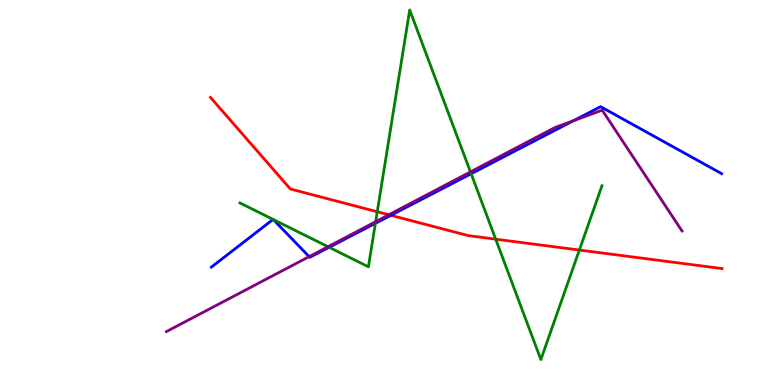[{'lines': ['blue', 'red'], 'intersections': [{'x': 5.04, 'y': 4.41}]}, {'lines': ['green', 'red'], 'intersections': [{'x': 4.87, 'y': 4.5}, {'x': 6.4, 'y': 3.79}, {'x': 7.48, 'y': 3.51}]}, {'lines': ['purple', 'red'], 'intersections': [{'x': 5.02, 'y': 4.42}]}, {'lines': ['blue', 'green'], 'intersections': [{'x': 3.52, 'y': 4.3}, {'x': 3.53, 'y': 4.3}, {'x': 4.25, 'y': 3.58}, {'x': 4.84, 'y': 4.2}, {'x': 6.08, 'y': 5.49}]}, {'lines': ['blue', 'purple'], 'intersections': [{'x': 3.99, 'y': 3.33}, {'x': 7.4, 'y': 6.87}]}, {'lines': ['green', 'purple'], 'intersections': [{'x': 4.23, 'y': 3.59}, {'x': 4.85, 'y': 4.24}, {'x': 6.07, 'y': 5.53}]}]